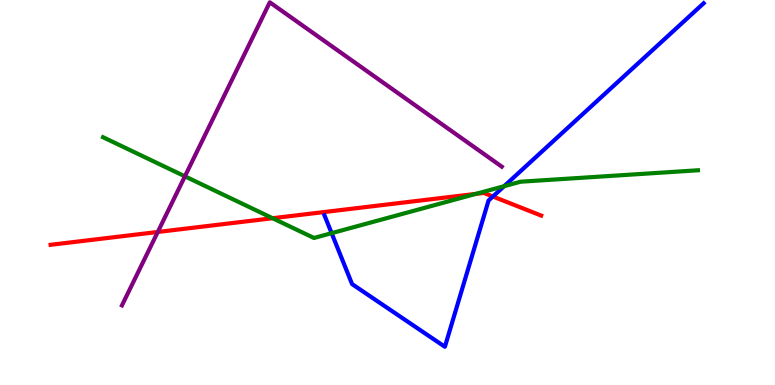[{'lines': ['blue', 'red'], 'intersections': [{'x': 6.36, 'y': 4.9}]}, {'lines': ['green', 'red'], 'intersections': [{'x': 3.52, 'y': 4.33}, {'x': 6.14, 'y': 4.96}]}, {'lines': ['purple', 'red'], 'intersections': [{'x': 2.04, 'y': 3.97}]}, {'lines': ['blue', 'green'], 'intersections': [{'x': 4.28, 'y': 3.94}, {'x': 6.51, 'y': 5.16}]}, {'lines': ['blue', 'purple'], 'intersections': []}, {'lines': ['green', 'purple'], 'intersections': [{'x': 2.39, 'y': 5.42}]}]